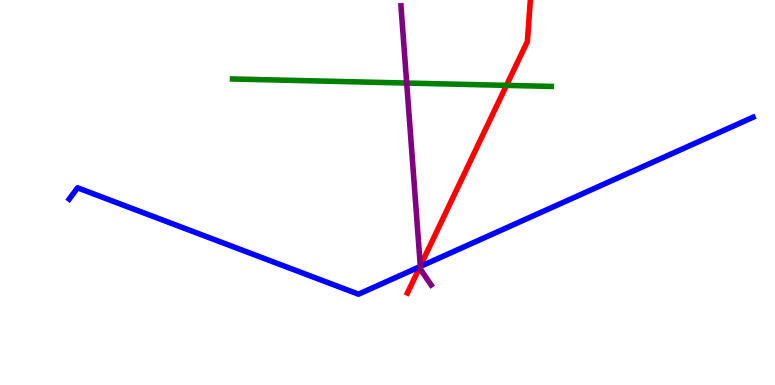[{'lines': ['blue', 'red'], 'intersections': [{'x': 5.42, 'y': 3.08}]}, {'lines': ['green', 'red'], 'intersections': [{'x': 6.54, 'y': 7.78}]}, {'lines': ['purple', 'red'], 'intersections': [{'x': 5.42, 'y': 3.09}]}, {'lines': ['blue', 'green'], 'intersections': []}, {'lines': ['blue', 'purple'], 'intersections': [{'x': 5.42, 'y': 3.08}]}, {'lines': ['green', 'purple'], 'intersections': [{'x': 5.25, 'y': 7.84}]}]